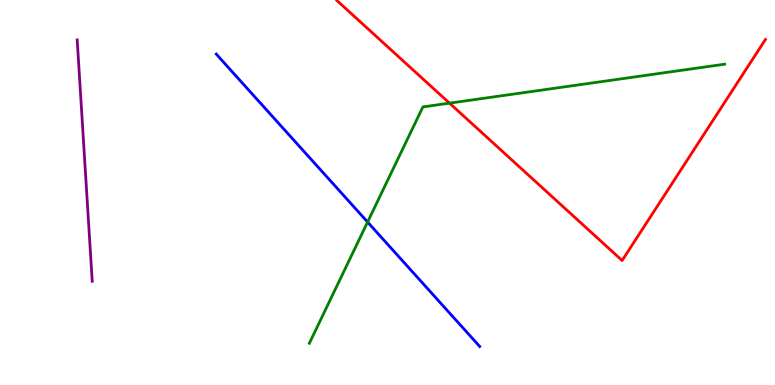[{'lines': ['blue', 'red'], 'intersections': []}, {'lines': ['green', 'red'], 'intersections': [{'x': 5.8, 'y': 7.32}]}, {'lines': ['purple', 'red'], 'intersections': []}, {'lines': ['blue', 'green'], 'intersections': [{'x': 4.74, 'y': 4.23}]}, {'lines': ['blue', 'purple'], 'intersections': []}, {'lines': ['green', 'purple'], 'intersections': []}]